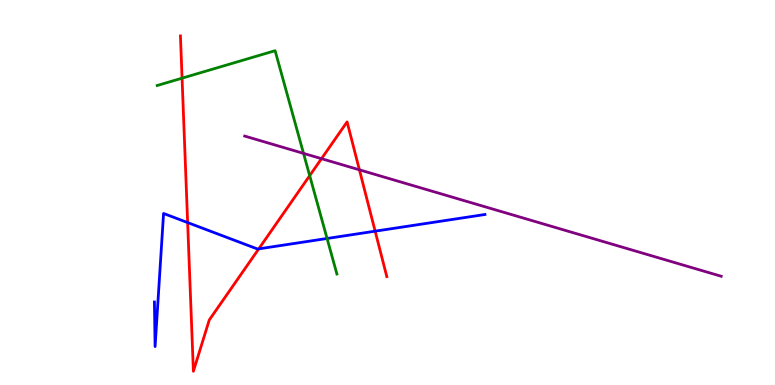[{'lines': ['blue', 'red'], 'intersections': [{'x': 2.42, 'y': 4.22}, {'x': 3.34, 'y': 3.54}, {'x': 4.84, 'y': 4.0}]}, {'lines': ['green', 'red'], 'intersections': [{'x': 2.35, 'y': 7.97}, {'x': 4.0, 'y': 5.44}]}, {'lines': ['purple', 'red'], 'intersections': [{'x': 4.15, 'y': 5.88}, {'x': 4.64, 'y': 5.59}]}, {'lines': ['blue', 'green'], 'intersections': [{'x': 4.22, 'y': 3.81}]}, {'lines': ['blue', 'purple'], 'intersections': []}, {'lines': ['green', 'purple'], 'intersections': [{'x': 3.92, 'y': 6.02}]}]